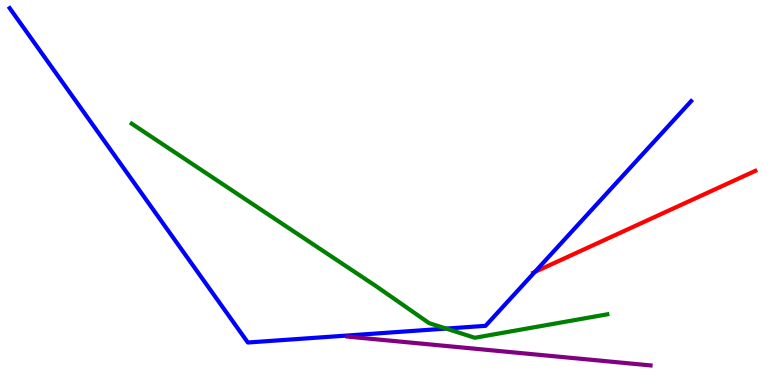[{'lines': ['blue', 'red'], 'intersections': [{'x': 6.9, 'y': 2.94}]}, {'lines': ['green', 'red'], 'intersections': []}, {'lines': ['purple', 'red'], 'intersections': []}, {'lines': ['blue', 'green'], 'intersections': [{'x': 5.76, 'y': 1.47}]}, {'lines': ['blue', 'purple'], 'intersections': []}, {'lines': ['green', 'purple'], 'intersections': []}]